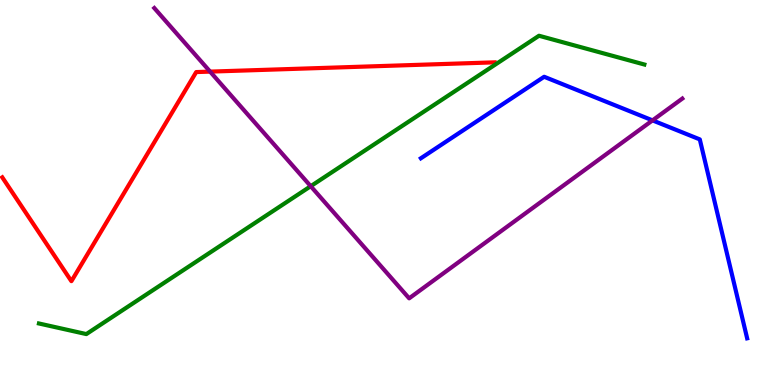[{'lines': ['blue', 'red'], 'intersections': []}, {'lines': ['green', 'red'], 'intersections': []}, {'lines': ['purple', 'red'], 'intersections': [{'x': 2.71, 'y': 8.14}]}, {'lines': ['blue', 'green'], 'intersections': []}, {'lines': ['blue', 'purple'], 'intersections': [{'x': 8.42, 'y': 6.87}]}, {'lines': ['green', 'purple'], 'intersections': [{'x': 4.01, 'y': 5.16}]}]